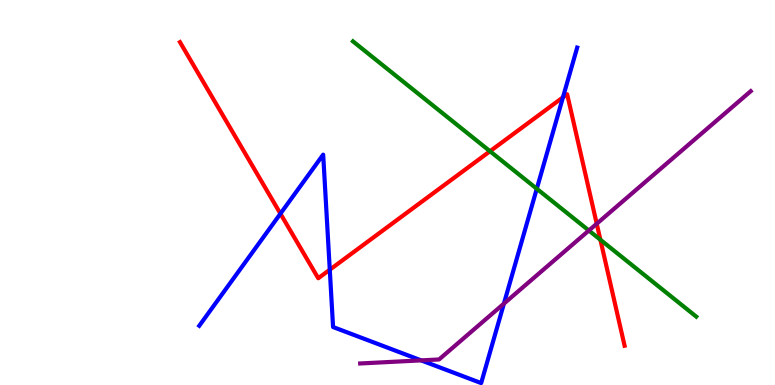[{'lines': ['blue', 'red'], 'intersections': [{'x': 3.62, 'y': 4.45}, {'x': 4.26, 'y': 2.99}, {'x': 7.26, 'y': 7.47}]}, {'lines': ['green', 'red'], 'intersections': [{'x': 6.32, 'y': 6.07}, {'x': 7.75, 'y': 3.77}]}, {'lines': ['purple', 'red'], 'intersections': [{'x': 7.7, 'y': 4.19}]}, {'lines': ['blue', 'green'], 'intersections': [{'x': 6.93, 'y': 5.1}]}, {'lines': ['blue', 'purple'], 'intersections': [{'x': 5.43, 'y': 0.64}, {'x': 6.5, 'y': 2.11}]}, {'lines': ['green', 'purple'], 'intersections': [{'x': 7.6, 'y': 4.01}]}]